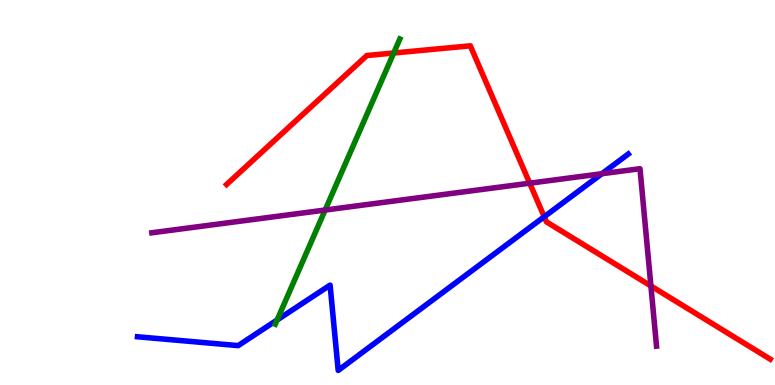[{'lines': ['blue', 'red'], 'intersections': [{'x': 7.02, 'y': 4.37}]}, {'lines': ['green', 'red'], 'intersections': [{'x': 5.08, 'y': 8.62}]}, {'lines': ['purple', 'red'], 'intersections': [{'x': 6.84, 'y': 5.24}, {'x': 8.4, 'y': 2.57}]}, {'lines': ['blue', 'green'], 'intersections': [{'x': 3.58, 'y': 1.69}]}, {'lines': ['blue', 'purple'], 'intersections': [{'x': 7.77, 'y': 5.49}]}, {'lines': ['green', 'purple'], 'intersections': [{'x': 4.2, 'y': 4.54}]}]